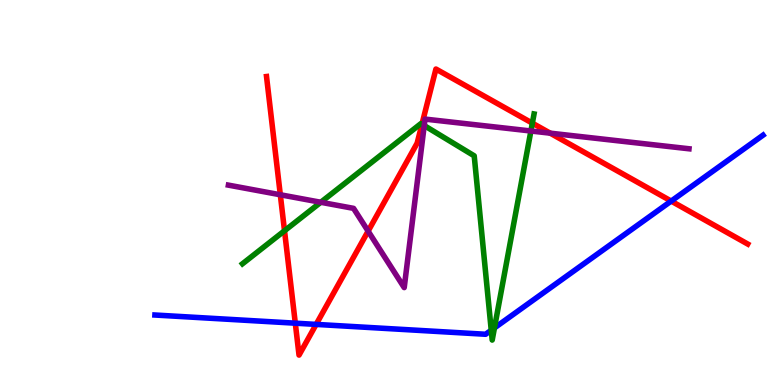[{'lines': ['blue', 'red'], 'intersections': [{'x': 3.81, 'y': 1.61}, {'x': 4.08, 'y': 1.57}, {'x': 8.66, 'y': 4.78}]}, {'lines': ['green', 'red'], 'intersections': [{'x': 3.67, 'y': 4.01}, {'x': 5.44, 'y': 6.77}, {'x': 6.87, 'y': 6.8}]}, {'lines': ['purple', 'red'], 'intersections': [{'x': 3.62, 'y': 4.94}, {'x': 4.75, 'y': 4.0}, {'x': 7.1, 'y': 6.54}]}, {'lines': ['blue', 'green'], 'intersections': [{'x': 6.34, 'y': 1.42}, {'x': 6.38, 'y': 1.48}]}, {'lines': ['blue', 'purple'], 'intersections': []}, {'lines': ['green', 'purple'], 'intersections': [{'x': 4.14, 'y': 4.75}, {'x': 5.47, 'y': 6.74}, {'x': 6.85, 'y': 6.6}]}]